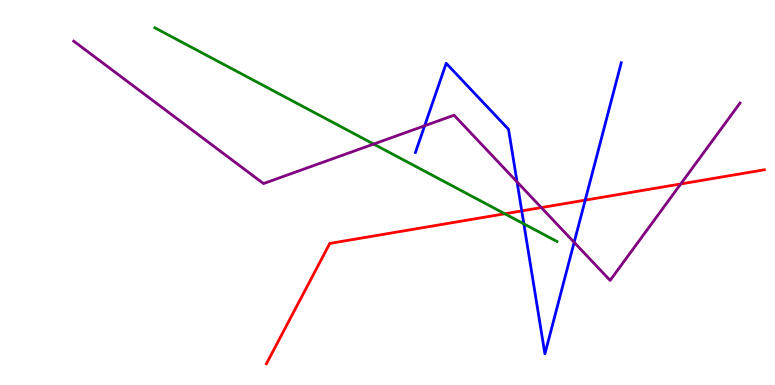[{'lines': ['blue', 'red'], 'intersections': [{'x': 6.73, 'y': 4.52}, {'x': 7.55, 'y': 4.8}]}, {'lines': ['green', 'red'], 'intersections': [{'x': 6.51, 'y': 4.45}]}, {'lines': ['purple', 'red'], 'intersections': [{'x': 6.98, 'y': 4.61}, {'x': 8.78, 'y': 5.22}]}, {'lines': ['blue', 'green'], 'intersections': [{'x': 6.76, 'y': 4.18}]}, {'lines': ['blue', 'purple'], 'intersections': [{'x': 5.48, 'y': 6.73}, {'x': 6.67, 'y': 5.28}, {'x': 7.41, 'y': 3.71}]}, {'lines': ['green', 'purple'], 'intersections': [{'x': 4.82, 'y': 6.26}]}]